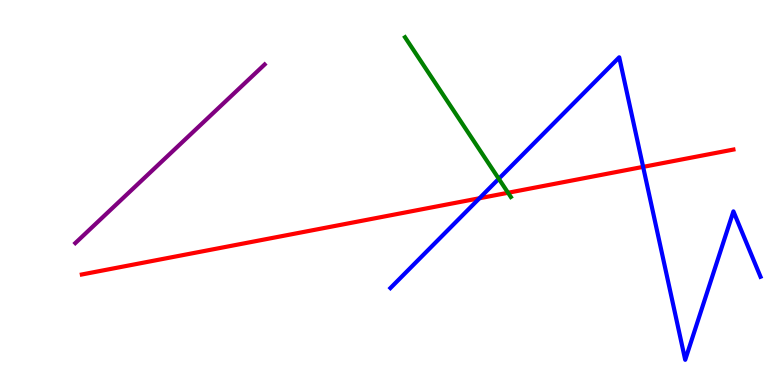[{'lines': ['blue', 'red'], 'intersections': [{'x': 6.19, 'y': 4.85}, {'x': 8.3, 'y': 5.67}]}, {'lines': ['green', 'red'], 'intersections': [{'x': 6.56, 'y': 4.99}]}, {'lines': ['purple', 'red'], 'intersections': []}, {'lines': ['blue', 'green'], 'intersections': [{'x': 6.44, 'y': 5.36}]}, {'lines': ['blue', 'purple'], 'intersections': []}, {'lines': ['green', 'purple'], 'intersections': []}]